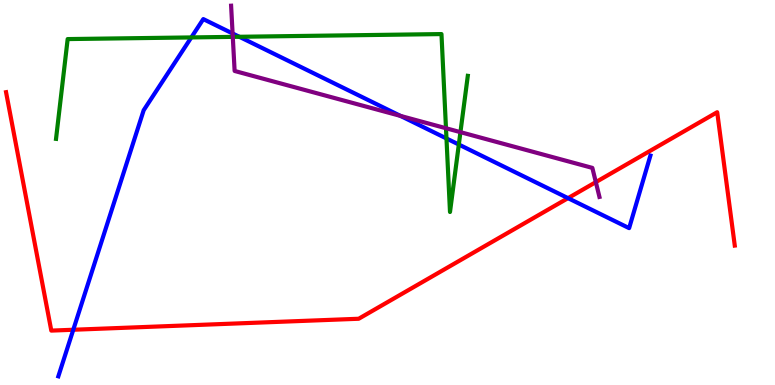[{'lines': ['blue', 'red'], 'intersections': [{'x': 0.946, 'y': 1.43}, {'x': 7.33, 'y': 4.85}]}, {'lines': ['green', 'red'], 'intersections': []}, {'lines': ['purple', 'red'], 'intersections': [{'x': 7.69, 'y': 5.27}]}, {'lines': ['blue', 'green'], 'intersections': [{'x': 2.47, 'y': 9.03}, {'x': 3.09, 'y': 9.04}, {'x': 5.76, 'y': 6.4}, {'x': 5.92, 'y': 6.25}]}, {'lines': ['blue', 'purple'], 'intersections': [{'x': 3.0, 'y': 9.13}, {'x': 5.17, 'y': 6.99}]}, {'lines': ['green', 'purple'], 'intersections': [{'x': 3.0, 'y': 9.04}, {'x': 5.75, 'y': 6.67}, {'x': 5.94, 'y': 6.57}]}]